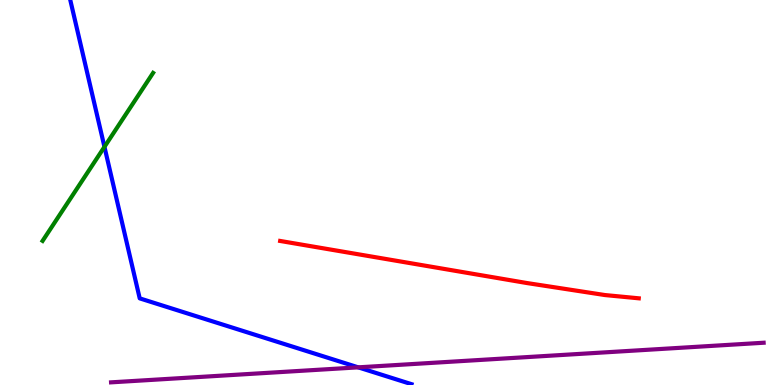[{'lines': ['blue', 'red'], 'intersections': []}, {'lines': ['green', 'red'], 'intersections': []}, {'lines': ['purple', 'red'], 'intersections': []}, {'lines': ['blue', 'green'], 'intersections': [{'x': 1.35, 'y': 6.19}]}, {'lines': ['blue', 'purple'], 'intersections': [{'x': 4.62, 'y': 0.459}]}, {'lines': ['green', 'purple'], 'intersections': []}]